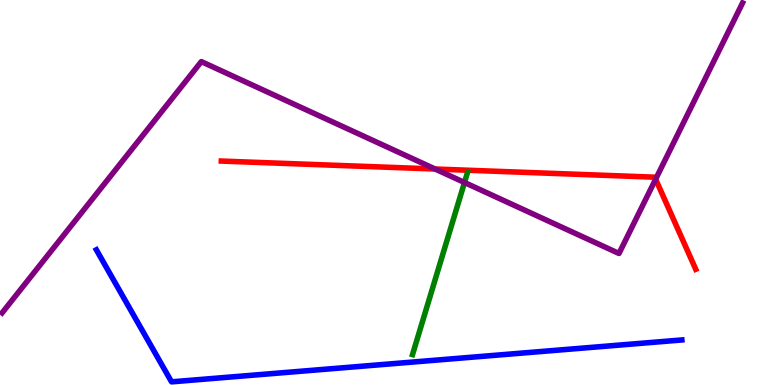[{'lines': ['blue', 'red'], 'intersections': []}, {'lines': ['green', 'red'], 'intersections': []}, {'lines': ['purple', 'red'], 'intersections': [{'x': 5.61, 'y': 5.61}, {'x': 8.46, 'y': 5.35}]}, {'lines': ['blue', 'green'], 'intersections': []}, {'lines': ['blue', 'purple'], 'intersections': []}, {'lines': ['green', 'purple'], 'intersections': [{'x': 5.99, 'y': 5.26}]}]